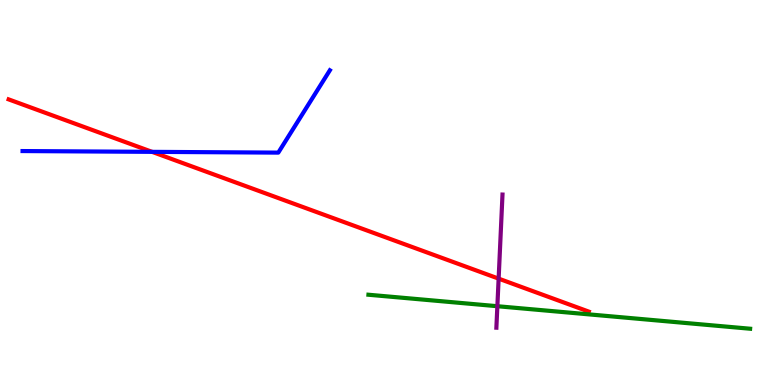[{'lines': ['blue', 'red'], 'intersections': [{'x': 1.96, 'y': 6.06}]}, {'lines': ['green', 'red'], 'intersections': []}, {'lines': ['purple', 'red'], 'intersections': [{'x': 6.43, 'y': 2.76}]}, {'lines': ['blue', 'green'], 'intersections': []}, {'lines': ['blue', 'purple'], 'intersections': []}, {'lines': ['green', 'purple'], 'intersections': [{'x': 6.42, 'y': 2.05}]}]